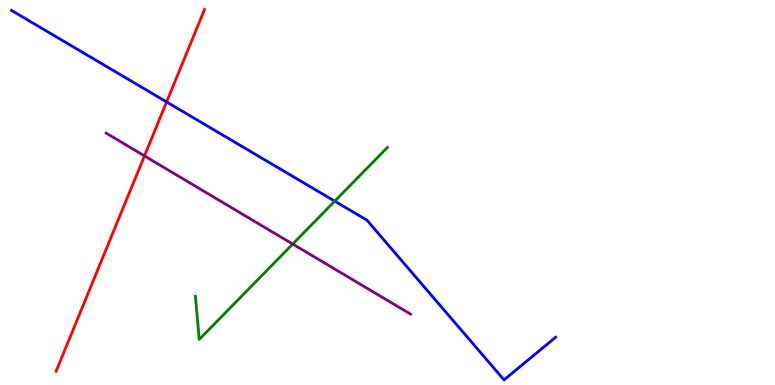[{'lines': ['blue', 'red'], 'intersections': [{'x': 2.15, 'y': 7.35}]}, {'lines': ['green', 'red'], 'intersections': []}, {'lines': ['purple', 'red'], 'intersections': [{'x': 1.86, 'y': 5.95}]}, {'lines': ['blue', 'green'], 'intersections': [{'x': 4.32, 'y': 4.78}]}, {'lines': ['blue', 'purple'], 'intersections': []}, {'lines': ['green', 'purple'], 'intersections': [{'x': 3.78, 'y': 3.66}]}]